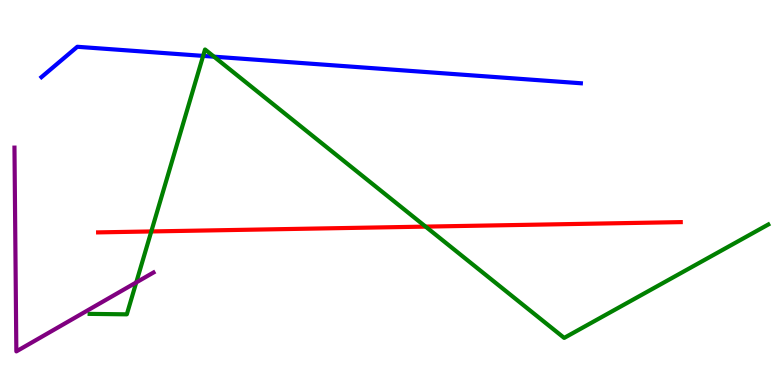[{'lines': ['blue', 'red'], 'intersections': []}, {'lines': ['green', 'red'], 'intersections': [{'x': 1.95, 'y': 3.99}, {'x': 5.49, 'y': 4.11}]}, {'lines': ['purple', 'red'], 'intersections': []}, {'lines': ['blue', 'green'], 'intersections': [{'x': 2.62, 'y': 8.55}, {'x': 2.76, 'y': 8.53}]}, {'lines': ['blue', 'purple'], 'intersections': []}, {'lines': ['green', 'purple'], 'intersections': [{'x': 1.76, 'y': 2.66}]}]